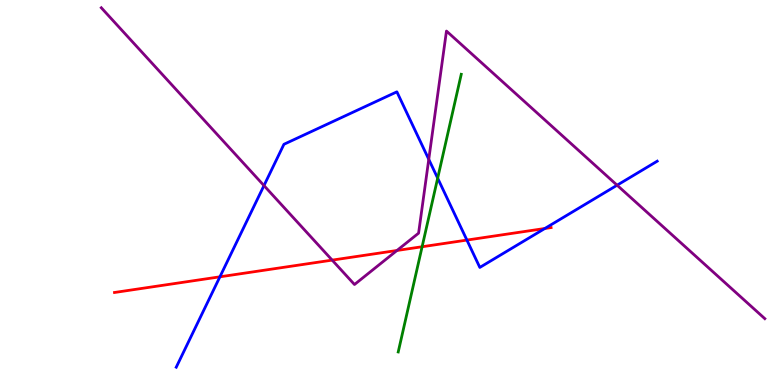[{'lines': ['blue', 'red'], 'intersections': [{'x': 2.84, 'y': 2.81}, {'x': 6.02, 'y': 3.76}, {'x': 7.03, 'y': 4.07}]}, {'lines': ['green', 'red'], 'intersections': [{'x': 5.45, 'y': 3.59}]}, {'lines': ['purple', 'red'], 'intersections': [{'x': 4.29, 'y': 3.24}, {'x': 5.12, 'y': 3.49}]}, {'lines': ['blue', 'green'], 'intersections': [{'x': 5.65, 'y': 5.37}]}, {'lines': ['blue', 'purple'], 'intersections': [{'x': 3.41, 'y': 5.18}, {'x': 5.53, 'y': 5.86}, {'x': 7.96, 'y': 5.19}]}, {'lines': ['green', 'purple'], 'intersections': []}]